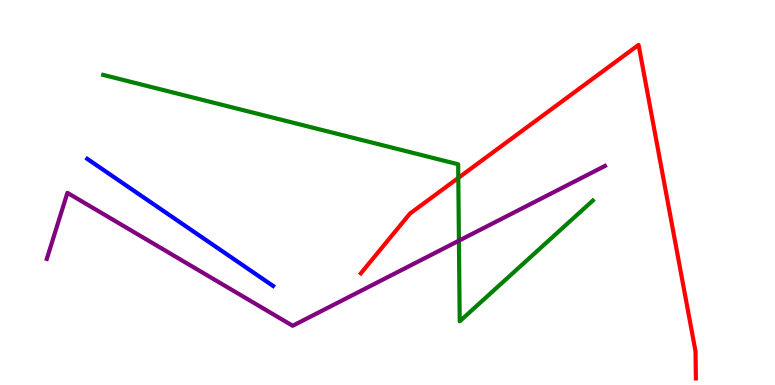[{'lines': ['blue', 'red'], 'intersections': []}, {'lines': ['green', 'red'], 'intersections': [{'x': 5.91, 'y': 5.38}]}, {'lines': ['purple', 'red'], 'intersections': []}, {'lines': ['blue', 'green'], 'intersections': []}, {'lines': ['blue', 'purple'], 'intersections': []}, {'lines': ['green', 'purple'], 'intersections': [{'x': 5.92, 'y': 3.75}]}]